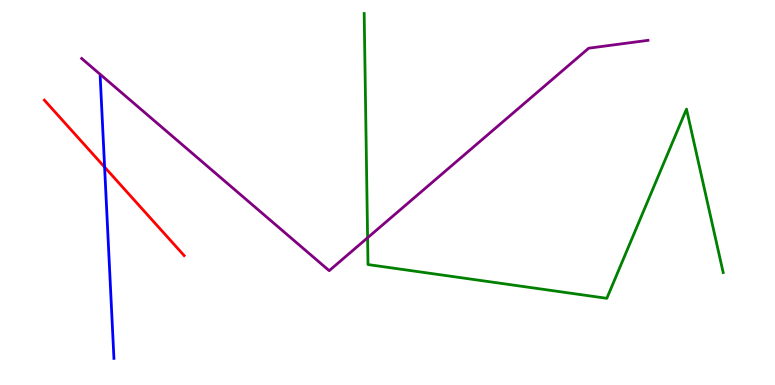[{'lines': ['blue', 'red'], 'intersections': [{'x': 1.35, 'y': 5.66}]}, {'lines': ['green', 'red'], 'intersections': []}, {'lines': ['purple', 'red'], 'intersections': []}, {'lines': ['blue', 'green'], 'intersections': []}, {'lines': ['blue', 'purple'], 'intersections': []}, {'lines': ['green', 'purple'], 'intersections': [{'x': 4.74, 'y': 3.82}]}]